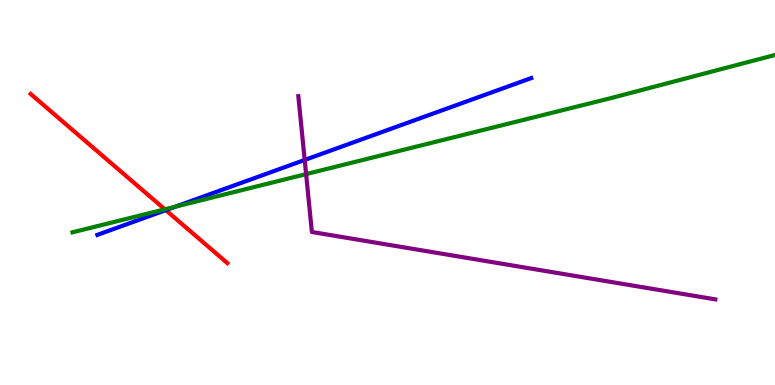[{'lines': ['blue', 'red'], 'intersections': [{'x': 2.14, 'y': 4.54}]}, {'lines': ['green', 'red'], 'intersections': [{'x': 2.13, 'y': 4.56}]}, {'lines': ['purple', 'red'], 'intersections': []}, {'lines': ['blue', 'green'], 'intersections': [{'x': 2.26, 'y': 4.63}]}, {'lines': ['blue', 'purple'], 'intersections': [{'x': 3.93, 'y': 5.85}]}, {'lines': ['green', 'purple'], 'intersections': [{'x': 3.95, 'y': 5.48}]}]